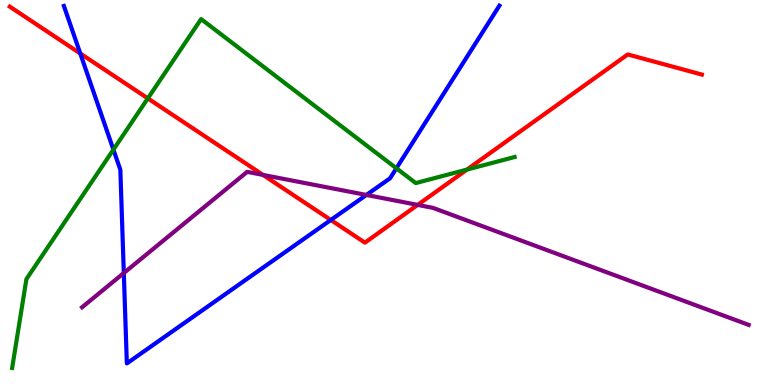[{'lines': ['blue', 'red'], 'intersections': [{'x': 1.04, 'y': 8.61}, {'x': 4.27, 'y': 4.29}]}, {'lines': ['green', 'red'], 'intersections': [{'x': 1.91, 'y': 7.44}, {'x': 6.03, 'y': 5.6}]}, {'lines': ['purple', 'red'], 'intersections': [{'x': 3.39, 'y': 5.46}, {'x': 5.39, 'y': 4.68}]}, {'lines': ['blue', 'green'], 'intersections': [{'x': 1.46, 'y': 6.11}, {'x': 5.11, 'y': 5.63}]}, {'lines': ['blue', 'purple'], 'intersections': [{'x': 1.6, 'y': 2.91}, {'x': 4.73, 'y': 4.94}]}, {'lines': ['green', 'purple'], 'intersections': []}]